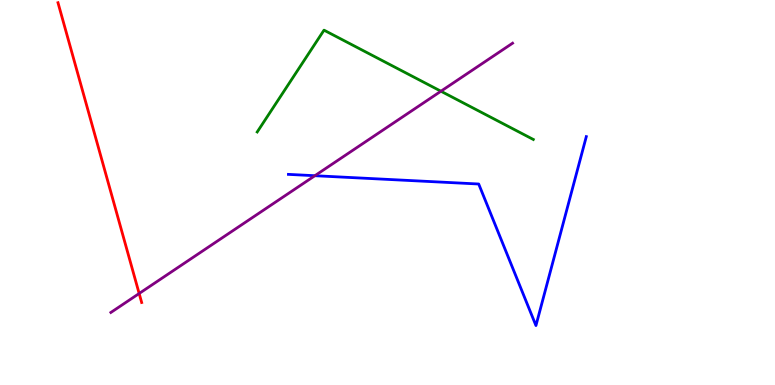[{'lines': ['blue', 'red'], 'intersections': []}, {'lines': ['green', 'red'], 'intersections': []}, {'lines': ['purple', 'red'], 'intersections': [{'x': 1.8, 'y': 2.38}]}, {'lines': ['blue', 'green'], 'intersections': []}, {'lines': ['blue', 'purple'], 'intersections': [{'x': 4.06, 'y': 5.44}]}, {'lines': ['green', 'purple'], 'intersections': [{'x': 5.69, 'y': 7.63}]}]